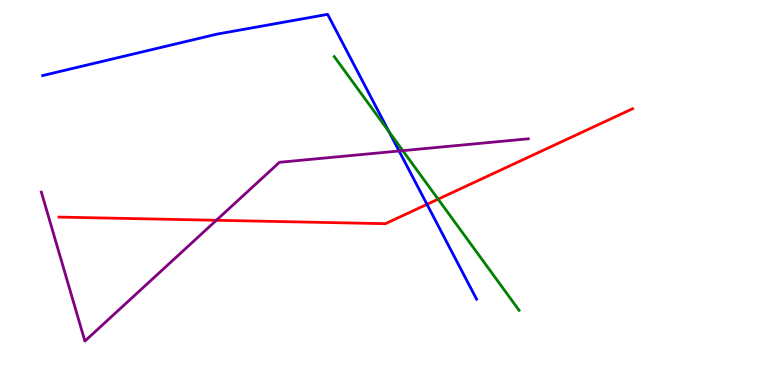[{'lines': ['blue', 'red'], 'intersections': [{'x': 5.51, 'y': 4.69}]}, {'lines': ['green', 'red'], 'intersections': [{'x': 5.65, 'y': 4.83}]}, {'lines': ['purple', 'red'], 'intersections': [{'x': 2.79, 'y': 4.28}]}, {'lines': ['blue', 'green'], 'intersections': [{'x': 5.02, 'y': 6.58}]}, {'lines': ['blue', 'purple'], 'intersections': [{'x': 5.15, 'y': 6.08}]}, {'lines': ['green', 'purple'], 'intersections': [{'x': 5.2, 'y': 6.09}]}]